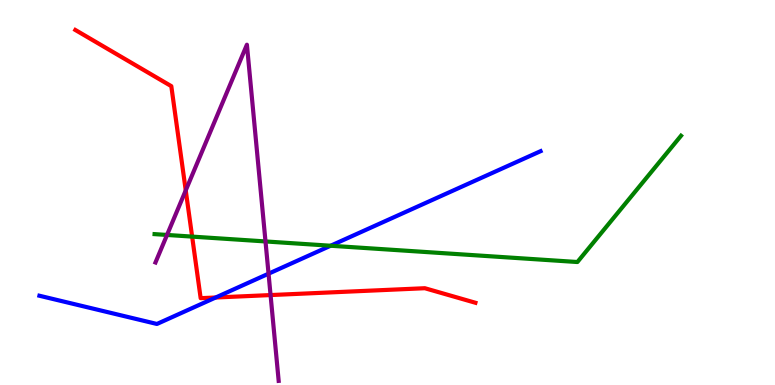[{'lines': ['blue', 'red'], 'intersections': [{'x': 2.78, 'y': 2.27}]}, {'lines': ['green', 'red'], 'intersections': [{'x': 2.48, 'y': 3.85}]}, {'lines': ['purple', 'red'], 'intersections': [{'x': 2.4, 'y': 5.05}, {'x': 3.49, 'y': 2.34}]}, {'lines': ['blue', 'green'], 'intersections': [{'x': 4.27, 'y': 3.62}]}, {'lines': ['blue', 'purple'], 'intersections': [{'x': 3.47, 'y': 2.89}]}, {'lines': ['green', 'purple'], 'intersections': [{'x': 2.16, 'y': 3.9}, {'x': 3.43, 'y': 3.73}]}]